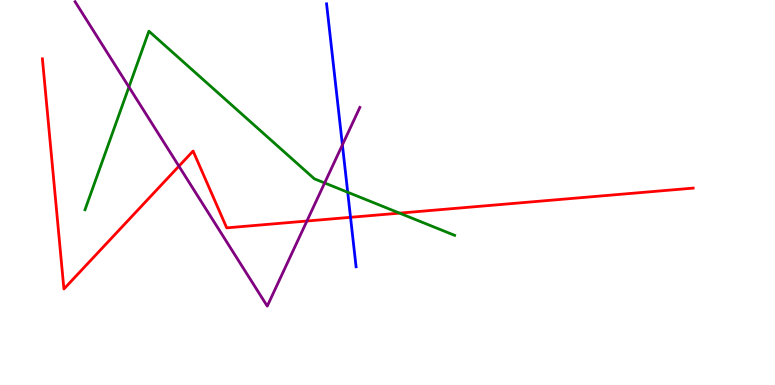[{'lines': ['blue', 'red'], 'intersections': [{'x': 4.52, 'y': 4.36}]}, {'lines': ['green', 'red'], 'intersections': [{'x': 5.16, 'y': 4.46}]}, {'lines': ['purple', 'red'], 'intersections': [{'x': 2.31, 'y': 5.68}, {'x': 3.96, 'y': 4.26}]}, {'lines': ['blue', 'green'], 'intersections': [{'x': 4.49, 'y': 5.01}]}, {'lines': ['blue', 'purple'], 'intersections': [{'x': 4.42, 'y': 6.24}]}, {'lines': ['green', 'purple'], 'intersections': [{'x': 1.66, 'y': 7.74}, {'x': 4.19, 'y': 5.25}]}]